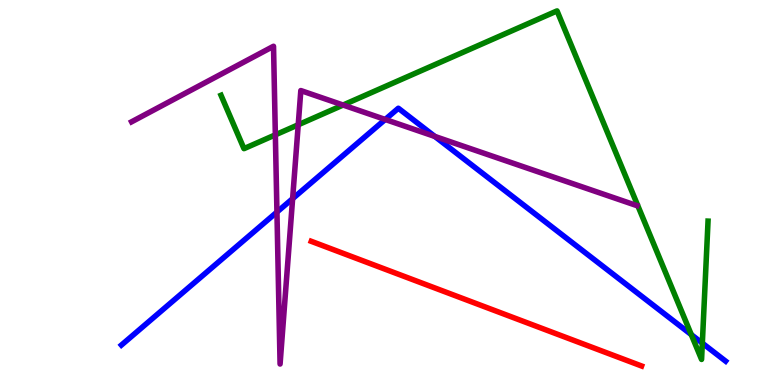[{'lines': ['blue', 'red'], 'intersections': []}, {'lines': ['green', 'red'], 'intersections': []}, {'lines': ['purple', 'red'], 'intersections': []}, {'lines': ['blue', 'green'], 'intersections': [{'x': 8.92, 'y': 1.31}, {'x': 9.06, 'y': 1.09}]}, {'lines': ['blue', 'purple'], 'intersections': [{'x': 3.57, 'y': 4.49}, {'x': 3.78, 'y': 4.84}, {'x': 4.97, 'y': 6.9}, {'x': 5.61, 'y': 6.46}]}, {'lines': ['green', 'purple'], 'intersections': [{'x': 3.55, 'y': 6.5}, {'x': 3.85, 'y': 6.76}, {'x': 4.43, 'y': 7.27}]}]